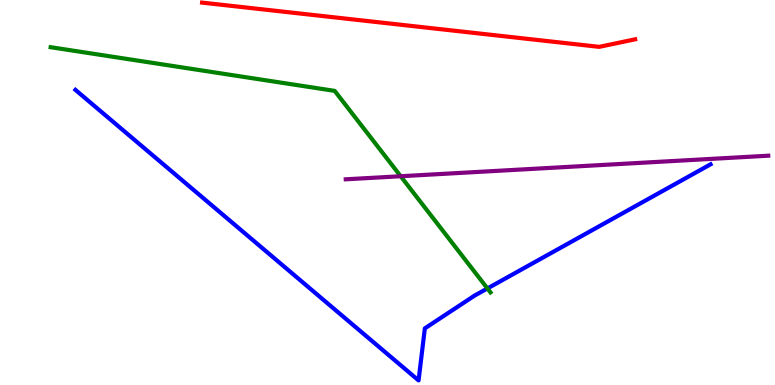[{'lines': ['blue', 'red'], 'intersections': []}, {'lines': ['green', 'red'], 'intersections': []}, {'lines': ['purple', 'red'], 'intersections': []}, {'lines': ['blue', 'green'], 'intersections': [{'x': 6.29, 'y': 2.51}]}, {'lines': ['blue', 'purple'], 'intersections': []}, {'lines': ['green', 'purple'], 'intersections': [{'x': 5.17, 'y': 5.42}]}]